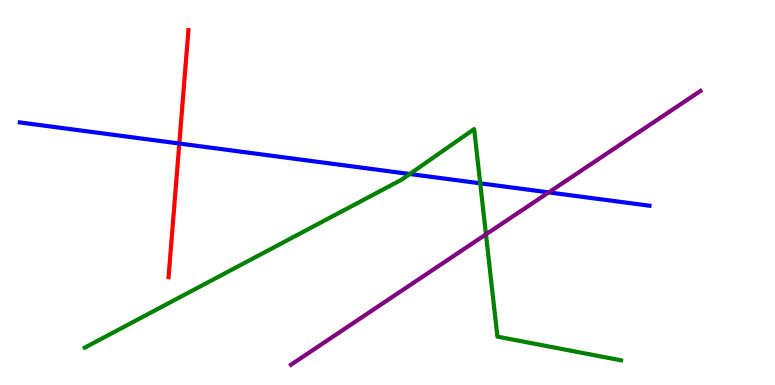[{'lines': ['blue', 'red'], 'intersections': [{'x': 2.31, 'y': 6.27}]}, {'lines': ['green', 'red'], 'intersections': []}, {'lines': ['purple', 'red'], 'intersections': []}, {'lines': ['blue', 'green'], 'intersections': [{'x': 5.29, 'y': 5.48}, {'x': 6.2, 'y': 5.24}]}, {'lines': ['blue', 'purple'], 'intersections': [{'x': 7.08, 'y': 5.0}]}, {'lines': ['green', 'purple'], 'intersections': [{'x': 6.27, 'y': 3.91}]}]